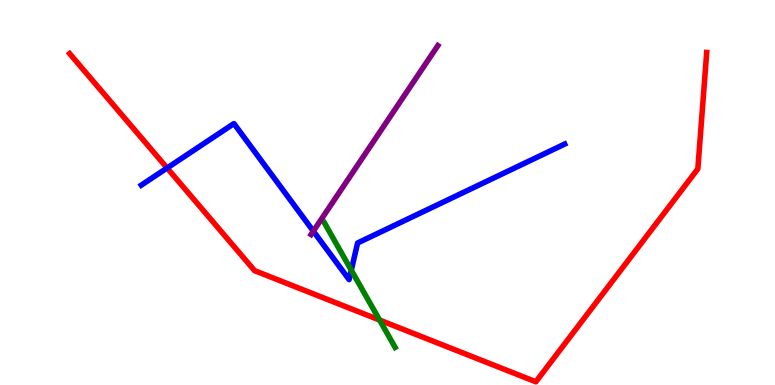[{'lines': ['blue', 'red'], 'intersections': [{'x': 2.16, 'y': 5.64}]}, {'lines': ['green', 'red'], 'intersections': [{'x': 4.9, 'y': 1.69}]}, {'lines': ['purple', 'red'], 'intersections': []}, {'lines': ['blue', 'green'], 'intersections': [{'x': 4.53, 'y': 2.98}]}, {'lines': ['blue', 'purple'], 'intersections': [{'x': 4.04, 'y': 4.0}]}, {'lines': ['green', 'purple'], 'intersections': []}]